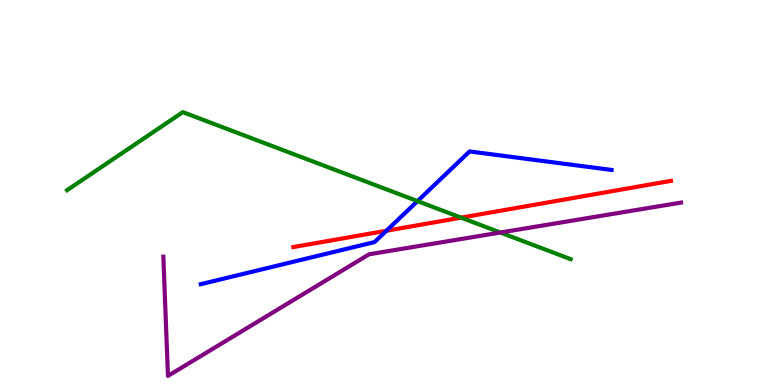[{'lines': ['blue', 'red'], 'intersections': [{'x': 4.99, 'y': 4.01}]}, {'lines': ['green', 'red'], 'intersections': [{'x': 5.95, 'y': 4.35}]}, {'lines': ['purple', 'red'], 'intersections': []}, {'lines': ['blue', 'green'], 'intersections': [{'x': 5.39, 'y': 4.78}]}, {'lines': ['blue', 'purple'], 'intersections': []}, {'lines': ['green', 'purple'], 'intersections': [{'x': 6.46, 'y': 3.96}]}]